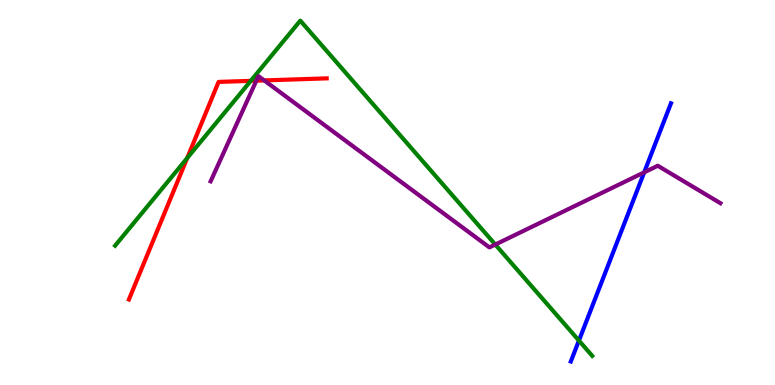[{'lines': ['blue', 'red'], 'intersections': []}, {'lines': ['green', 'red'], 'intersections': [{'x': 2.42, 'y': 5.89}, {'x': 3.24, 'y': 7.9}]}, {'lines': ['purple', 'red'], 'intersections': [{'x': 3.31, 'y': 7.9}, {'x': 3.41, 'y': 7.91}]}, {'lines': ['blue', 'green'], 'intersections': [{'x': 7.47, 'y': 1.15}]}, {'lines': ['blue', 'purple'], 'intersections': [{'x': 8.31, 'y': 5.52}]}, {'lines': ['green', 'purple'], 'intersections': [{'x': 6.39, 'y': 3.65}]}]